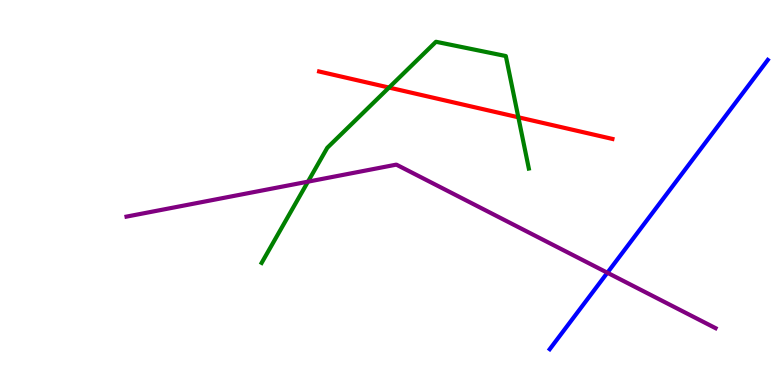[{'lines': ['blue', 'red'], 'intersections': []}, {'lines': ['green', 'red'], 'intersections': [{'x': 5.02, 'y': 7.73}, {'x': 6.69, 'y': 6.95}]}, {'lines': ['purple', 'red'], 'intersections': []}, {'lines': ['blue', 'green'], 'intersections': []}, {'lines': ['blue', 'purple'], 'intersections': [{'x': 7.84, 'y': 2.92}]}, {'lines': ['green', 'purple'], 'intersections': [{'x': 3.97, 'y': 5.28}]}]